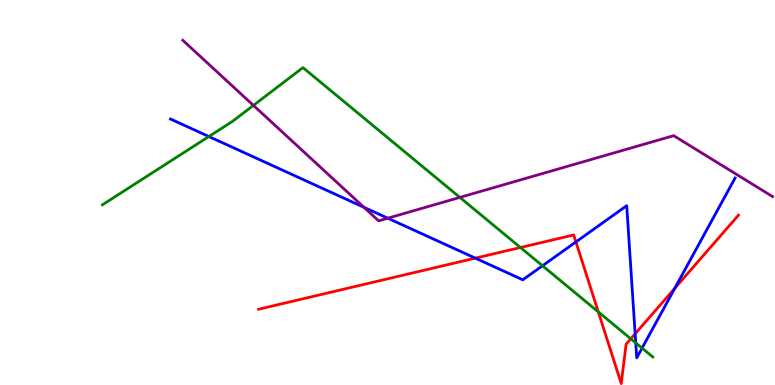[{'lines': ['blue', 'red'], 'intersections': [{'x': 6.13, 'y': 3.29}, {'x': 7.43, 'y': 3.72}, {'x': 8.2, 'y': 1.33}, {'x': 8.71, 'y': 2.51}]}, {'lines': ['green', 'red'], 'intersections': [{'x': 6.72, 'y': 3.57}, {'x': 7.72, 'y': 1.9}, {'x': 8.14, 'y': 1.2}]}, {'lines': ['purple', 'red'], 'intersections': []}, {'lines': ['blue', 'green'], 'intersections': [{'x': 2.7, 'y': 6.45}, {'x': 7.0, 'y': 3.1}, {'x': 8.2, 'y': 1.09}, {'x': 8.28, 'y': 0.958}]}, {'lines': ['blue', 'purple'], 'intersections': [{'x': 4.7, 'y': 4.62}, {'x': 5.0, 'y': 4.33}]}, {'lines': ['green', 'purple'], 'intersections': [{'x': 3.27, 'y': 7.26}, {'x': 5.93, 'y': 4.87}]}]